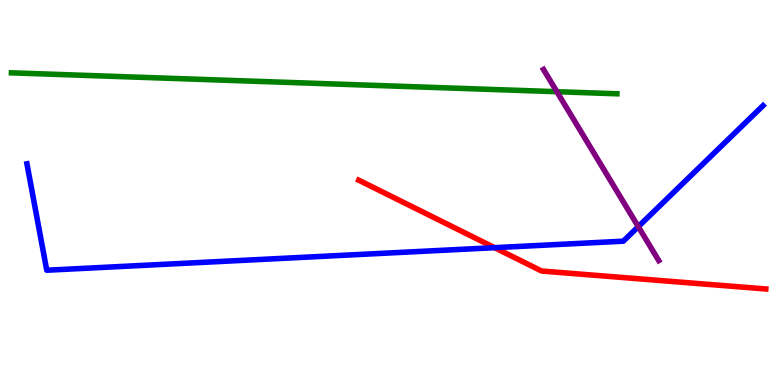[{'lines': ['blue', 'red'], 'intersections': [{'x': 6.38, 'y': 3.57}]}, {'lines': ['green', 'red'], 'intersections': []}, {'lines': ['purple', 'red'], 'intersections': []}, {'lines': ['blue', 'green'], 'intersections': []}, {'lines': ['blue', 'purple'], 'intersections': [{'x': 8.24, 'y': 4.11}]}, {'lines': ['green', 'purple'], 'intersections': [{'x': 7.19, 'y': 7.62}]}]